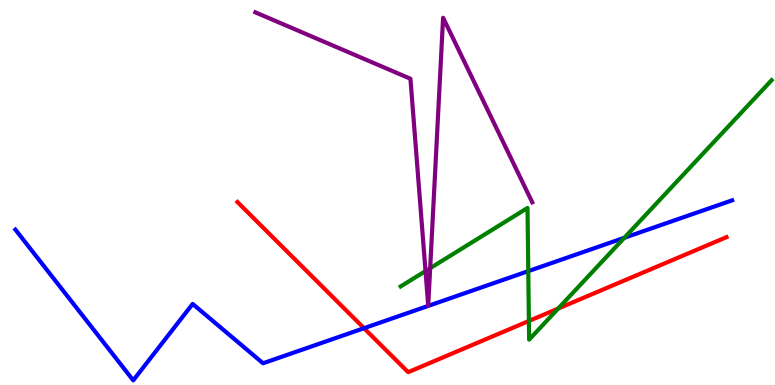[{'lines': ['blue', 'red'], 'intersections': [{'x': 4.7, 'y': 1.48}]}, {'lines': ['green', 'red'], 'intersections': [{'x': 6.82, 'y': 1.66}, {'x': 7.2, 'y': 1.99}]}, {'lines': ['purple', 'red'], 'intersections': []}, {'lines': ['blue', 'green'], 'intersections': [{'x': 6.82, 'y': 2.96}, {'x': 8.06, 'y': 3.82}]}, {'lines': ['blue', 'purple'], 'intersections': []}, {'lines': ['green', 'purple'], 'intersections': [{'x': 5.49, 'y': 2.96}, {'x': 5.55, 'y': 3.03}]}]